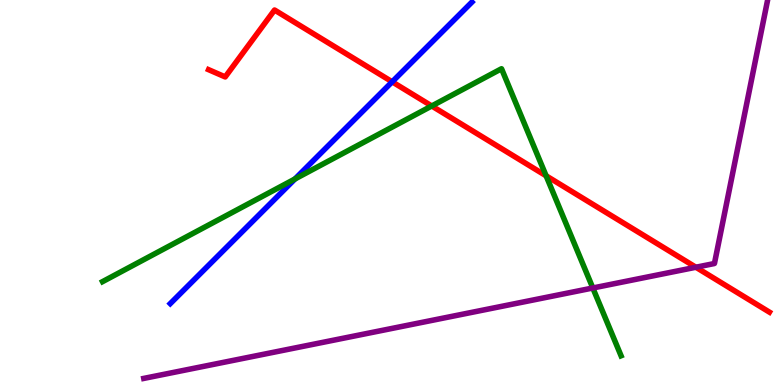[{'lines': ['blue', 'red'], 'intersections': [{'x': 5.06, 'y': 7.87}]}, {'lines': ['green', 'red'], 'intersections': [{'x': 5.57, 'y': 7.25}, {'x': 7.05, 'y': 5.43}]}, {'lines': ['purple', 'red'], 'intersections': [{'x': 8.98, 'y': 3.06}]}, {'lines': ['blue', 'green'], 'intersections': [{'x': 3.81, 'y': 5.35}]}, {'lines': ['blue', 'purple'], 'intersections': []}, {'lines': ['green', 'purple'], 'intersections': [{'x': 7.65, 'y': 2.52}]}]